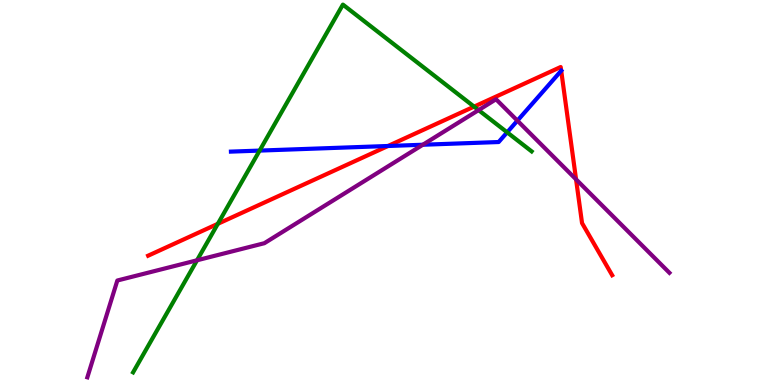[{'lines': ['blue', 'red'], 'intersections': [{'x': 5.01, 'y': 6.21}, {'x': 7.24, 'y': 8.16}]}, {'lines': ['green', 'red'], 'intersections': [{'x': 2.81, 'y': 4.19}, {'x': 6.12, 'y': 7.23}]}, {'lines': ['purple', 'red'], 'intersections': [{'x': 7.43, 'y': 5.34}]}, {'lines': ['blue', 'green'], 'intersections': [{'x': 3.35, 'y': 6.09}, {'x': 6.54, 'y': 6.56}]}, {'lines': ['blue', 'purple'], 'intersections': [{'x': 5.46, 'y': 6.24}, {'x': 6.68, 'y': 6.87}]}, {'lines': ['green', 'purple'], 'intersections': [{'x': 2.54, 'y': 3.24}, {'x': 6.18, 'y': 7.14}]}]